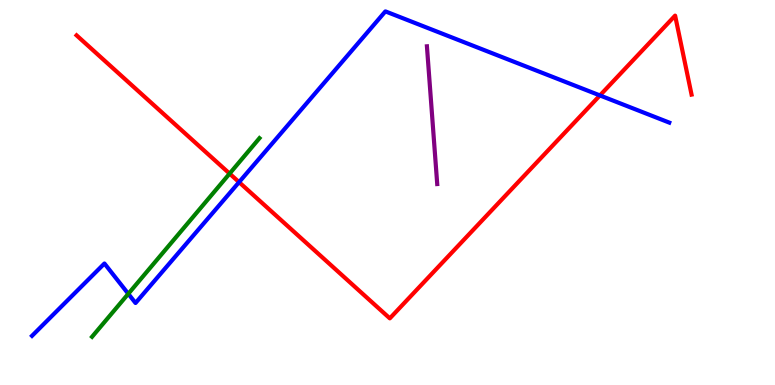[{'lines': ['blue', 'red'], 'intersections': [{'x': 3.08, 'y': 5.27}, {'x': 7.74, 'y': 7.52}]}, {'lines': ['green', 'red'], 'intersections': [{'x': 2.96, 'y': 5.49}]}, {'lines': ['purple', 'red'], 'intersections': []}, {'lines': ['blue', 'green'], 'intersections': [{'x': 1.66, 'y': 2.37}]}, {'lines': ['blue', 'purple'], 'intersections': []}, {'lines': ['green', 'purple'], 'intersections': []}]